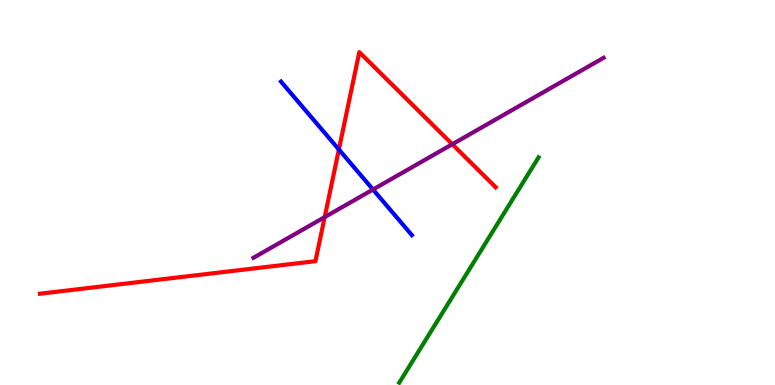[{'lines': ['blue', 'red'], 'intersections': [{'x': 4.37, 'y': 6.12}]}, {'lines': ['green', 'red'], 'intersections': []}, {'lines': ['purple', 'red'], 'intersections': [{'x': 4.19, 'y': 4.36}, {'x': 5.84, 'y': 6.25}]}, {'lines': ['blue', 'green'], 'intersections': []}, {'lines': ['blue', 'purple'], 'intersections': [{'x': 4.81, 'y': 5.08}]}, {'lines': ['green', 'purple'], 'intersections': []}]